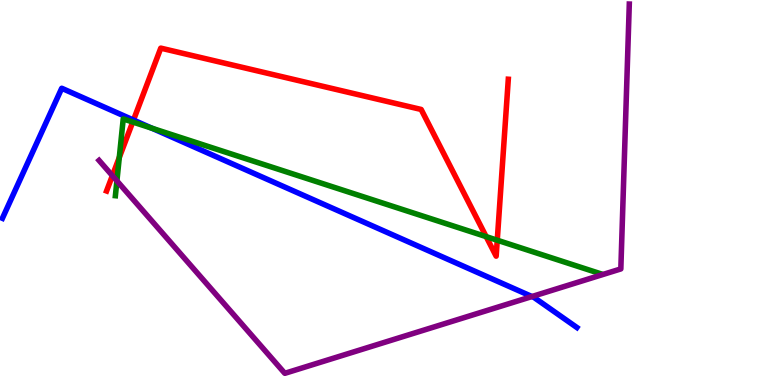[{'lines': ['blue', 'red'], 'intersections': [{'x': 1.72, 'y': 6.88}]}, {'lines': ['green', 'red'], 'intersections': [{'x': 1.54, 'y': 5.91}, {'x': 1.71, 'y': 6.83}, {'x': 6.27, 'y': 3.85}, {'x': 6.42, 'y': 3.76}]}, {'lines': ['purple', 'red'], 'intersections': [{'x': 1.45, 'y': 5.44}]}, {'lines': ['blue', 'green'], 'intersections': [{'x': 1.96, 'y': 6.67}]}, {'lines': ['blue', 'purple'], 'intersections': [{'x': 6.86, 'y': 2.3}]}, {'lines': ['green', 'purple'], 'intersections': [{'x': 1.51, 'y': 5.3}]}]